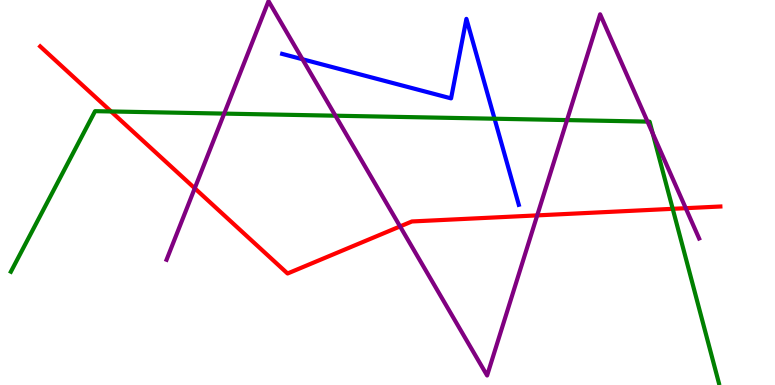[{'lines': ['blue', 'red'], 'intersections': []}, {'lines': ['green', 'red'], 'intersections': [{'x': 1.43, 'y': 7.1}, {'x': 8.68, 'y': 4.58}]}, {'lines': ['purple', 'red'], 'intersections': [{'x': 2.51, 'y': 5.11}, {'x': 5.16, 'y': 4.12}, {'x': 6.93, 'y': 4.41}, {'x': 8.85, 'y': 4.59}]}, {'lines': ['blue', 'green'], 'intersections': [{'x': 6.38, 'y': 6.92}]}, {'lines': ['blue', 'purple'], 'intersections': [{'x': 3.9, 'y': 8.46}]}, {'lines': ['green', 'purple'], 'intersections': [{'x': 2.89, 'y': 7.05}, {'x': 4.33, 'y': 6.99}, {'x': 7.32, 'y': 6.88}, {'x': 8.36, 'y': 6.84}, {'x': 8.42, 'y': 6.53}]}]